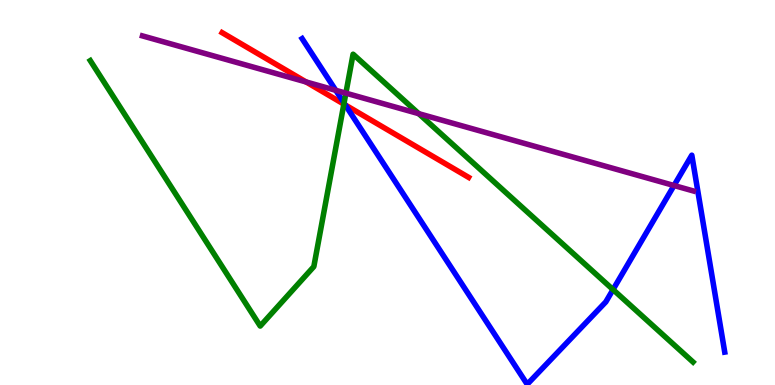[{'lines': ['blue', 'red'], 'intersections': [{'x': 4.46, 'y': 7.27}]}, {'lines': ['green', 'red'], 'intersections': [{'x': 4.44, 'y': 7.3}]}, {'lines': ['purple', 'red'], 'intersections': [{'x': 3.95, 'y': 7.87}]}, {'lines': ['blue', 'green'], 'intersections': [{'x': 4.44, 'y': 7.32}, {'x': 7.91, 'y': 2.48}]}, {'lines': ['blue', 'purple'], 'intersections': [{'x': 4.33, 'y': 7.65}, {'x': 8.7, 'y': 5.18}]}, {'lines': ['green', 'purple'], 'intersections': [{'x': 4.46, 'y': 7.58}, {'x': 5.4, 'y': 7.05}]}]